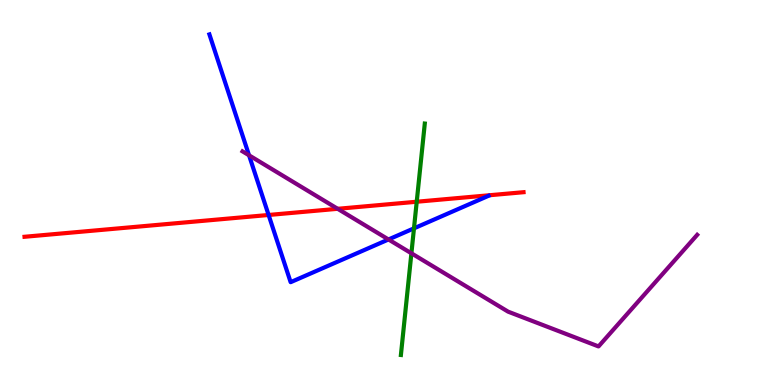[{'lines': ['blue', 'red'], 'intersections': [{'x': 3.47, 'y': 4.42}]}, {'lines': ['green', 'red'], 'intersections': [{'x': 5.38, 'y': 4.76}]}, {'lines': ['purple', 'red'], 'intersections': [{'x': 4.36, 'y': 4.58}]}, {'lines': ['blue', 'green'], 'intersections': [{'x': 5.34, 'y': 4.07}]}, {'lines': ['blue', 'purple'], 'intersections': [{'x': 3.21, 'y': 5.97}, {'x': 5.01, 'y': 3.78}]}, {'lines': ['green', 'purple'], 'intersections': [{'x': 5.31, 'y': 3.42}]}]